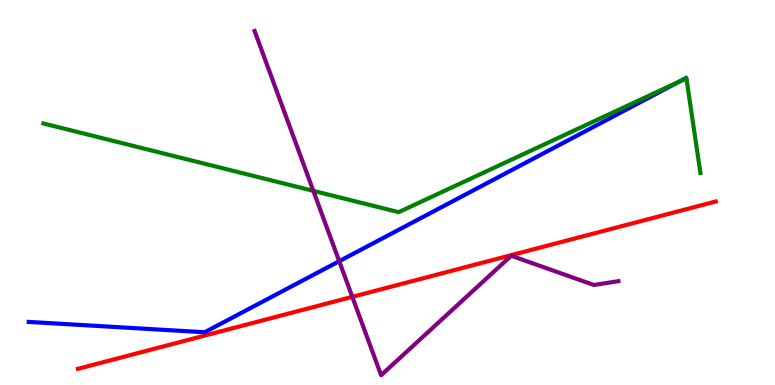[{'lines': ['blue', 'red'], 'intersections': []}, {'lines': ['green', 'red'], 'intersections': []}, {'lines': ['purple', 'red'], 'intersections': [{'x': 4.55, 'y': 2.29}]}, {'lines': ['blue', 'green'], 'intersections': [{'x': 8.76, 'y': 7.88}]}, {'lines': ['blue', 'purple'], 'intersections': [{'x': 4.38, 'y': 3.22}]}, {'lines': ['green', 'purple'], 'intersections': [{'x': 4.04, 'y': 5.04}]}]